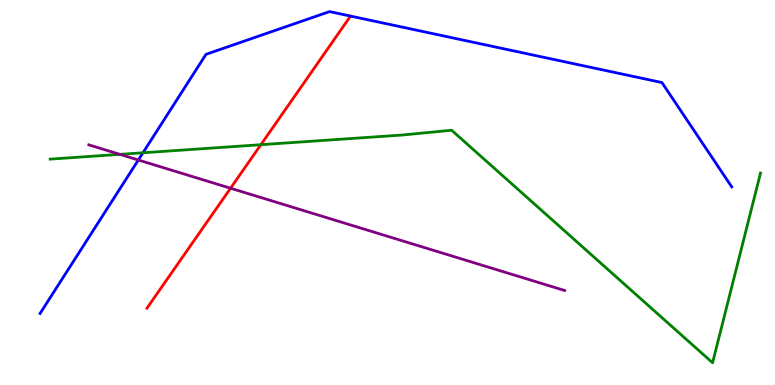[{'lines': ['blue', 'red'], 'intersections': []}, {'lines': ['green', 'red'], 'intersections': [{'x': 3.37, 'y': 6.24}]}, {'lines': ['purple', 'red'], 'intersections': [{'x': 2.97, 'y': 5.11}]}, {'lines': ['blue', 'green'], 'intersections': [{'x': 1.84, 'y': 6.03}]}, {'lines': ['blue', 'purple'], 'intersections': [{'x': 1.78, 'y': 5.84}]}, {'lines': ['green', 'purple'], 'intersections': [{'x': 1.55, 'y': 5.99}]}]